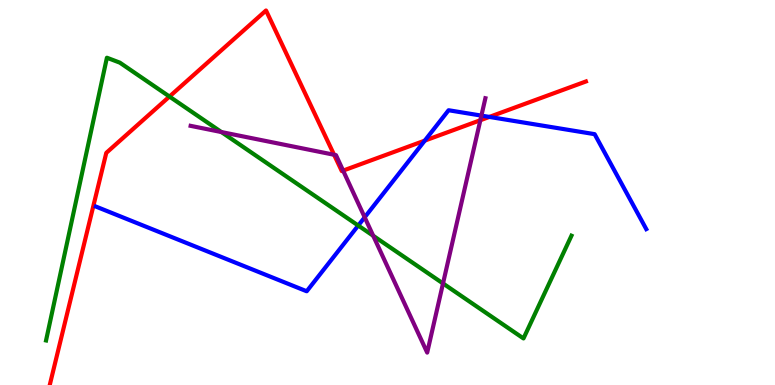[{'lines': ['blue', 'red'], 'intersections': [{'x': 5.48, 'y': 6.35}, {'x': 6.31, 'y': 6.96}]}, {'lines': ['green', 'red'], 'intersections': [{'x': 2.19, 'y': 7.49}]}, {'lines': ['purple', 'red'], 'intersections': [{'x': 4.31, 'y': 5.98}, {'x': 4.43, 'y': 5.57}, {'x': 6.2, 'y': 6.88}]}, {'lines': ['blue', 'green'], 'intersections': [{'x': 4.62, 'y': 4.14}]}, {'lines': ['blue', 'purple'], 'intersections': [{'x': 4.71, 'y': 4.36}, {'x': 6.21, 'y': 7.0}]}, {'lines': ['green', 'purple'], 'intersections': [{'x': 2.86, 'y': 6.57}, {'x': 4.82, 'y': 3.88}, {'x': 5.72, 'y': 2.64}]}]